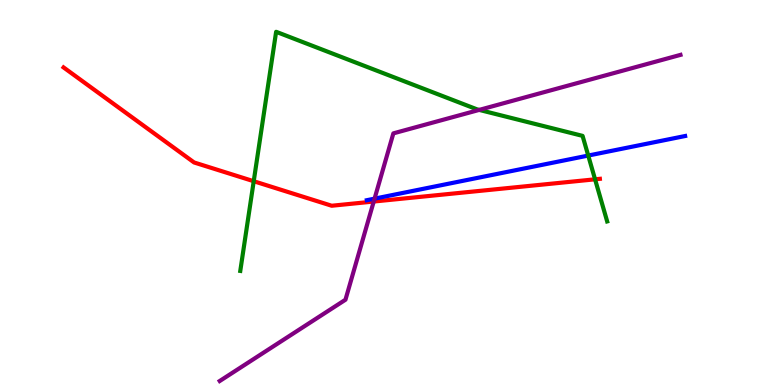[{'lines': ['blue', 'red'], 'intersections': []}, {'lines': ['green', 'red'], 'intersections': [{'x': 3.27, 'y': 5.29}, {'x': 7.68, 'y': 5.34}]}, {'lines': ['purple', 'red'], 'intersections': [{'x': 4.82, 'y': 4.77}]}, {'lines': ['blue', 'green'], 'intersections': [{'x': 7.59, 'y': 5.96}]}, {'lines': ['blue', 'purple'], 'intersections': [{'x': 4.83, 'y': 4.84}]}, {'lines': ['green', 'purple'], 'intersections': [{'x': 6.18, 'y': 7.15}]}]